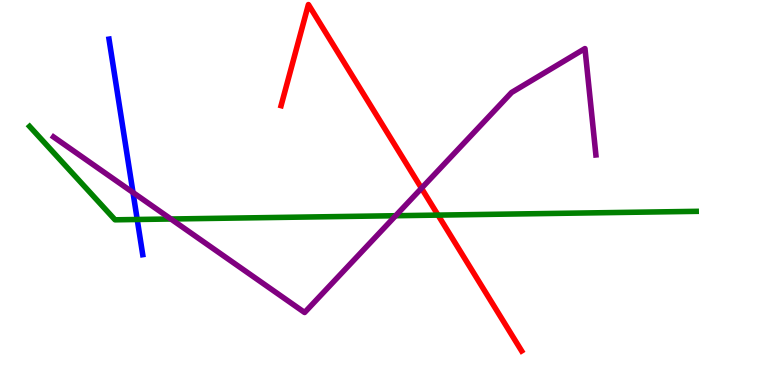[{'lines': ['blue', 'red'], 'intersections': []}, {'lines': ['green', 'red'], 'intersections': [{'x': 5.65, 'y': 4.41}]}, {'lines': ['purple', 'red'], 'intersections': [{'x': 5.44, 'y': 5.11}]}, {'lines': ['blue', 'green'], 'intersections': [{'x': 1.77, 'y': 4.3}]}, {'lines': ['blue', 'purple'], 'intersections': [{'x': 1.72, 'y': 5.0}]}, {'lines': ['green', 'purple'], 'intersections': [{'x': 2.21, 'y': 4.31}, {'x': 5.11, 'y': 4.4}]}]